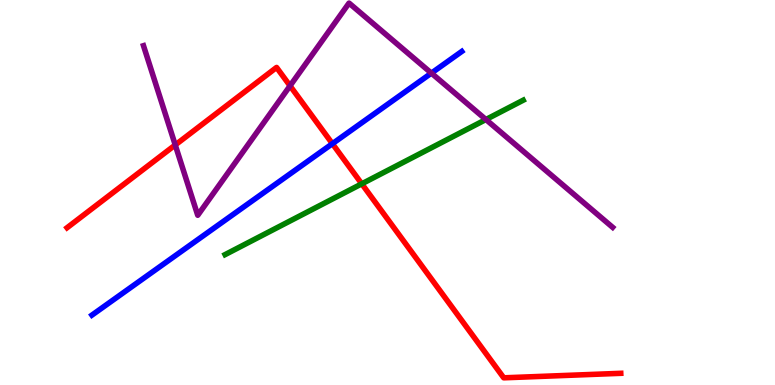[{'lines': ['blue', 'red'], 'intersections': [{'x': 4.29, 'y': 6.27}]}, {'lines': ['green', 'red'], 'intersections': [{'x': 4.67, 'y': 5.23}]}, {'lines': ['purple', 'red'], 'intersections': [{'x': 2.26, 'y': 6.23}, {'x': 3.74, 'y': 7.77}]}, {'lines': ['blue', 'green'], 'intersections': []}, {'lines': ['blue', 'purple'], 'intersections': [{'x': 5.57, 'y': 8.1}]}, {'lines': ['green', 'purple'], 'intersections': [{'x': 6.27, 'y': 6.9}]}]